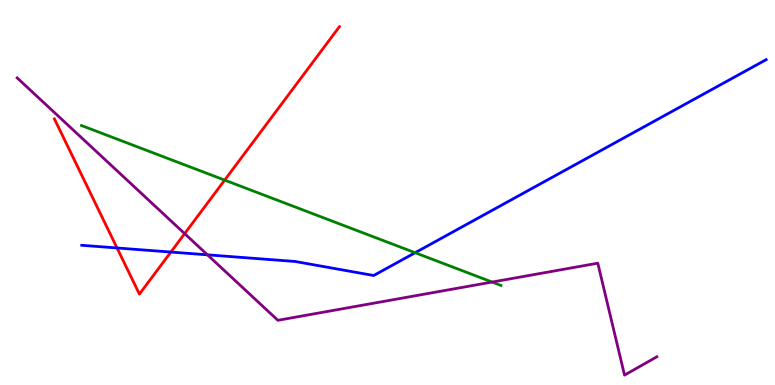[{'lines': ['blue', 'red'], 'intersections': [{'x': 1.51, 'y': 3.56}, {'x': 2.2, 'y': 3.45}]}, {'lines': ['green', 'red'], 'intersections': [{'x': 2.9, 'y': 5.32}]}, {'lines': ['purple', 'red'], 'intersections': [{'x': 2.38, 'y': 3.93}]}, {'lines': ['blue', 'green'], 'intersections': [{'x': 5.36, 'y': 3.44}]}, {'lines': ['blue', 'purple'], 'intersections': [{'x': 2.68, 'y': 3.38}]}, {'lines': ['green', 'purple'], 'intersections': [{'x': 6.35, 'y': 2.67}]}]